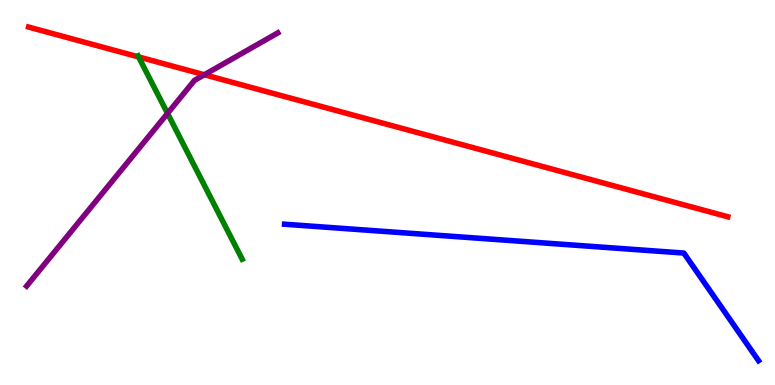[{'lines': ['blue', 'red'], 'intersections': []}, {'lines': ['green', 'red'], 'intersections': [{'x': 1.79, 'y': 8.52}]}, {'lines': ['purple', 'red'], 'intersections': [{'x': 2.64, 'y': 8.06}]}, {'lines': ['blue', 'green'], 'intersections': []}, {'lines': ['blue', 'purple'], 'intersections': []}, {'lines': ['green', 'purple'], 'intersections': [{'x': 2.16, 'y': 7.05}]}]